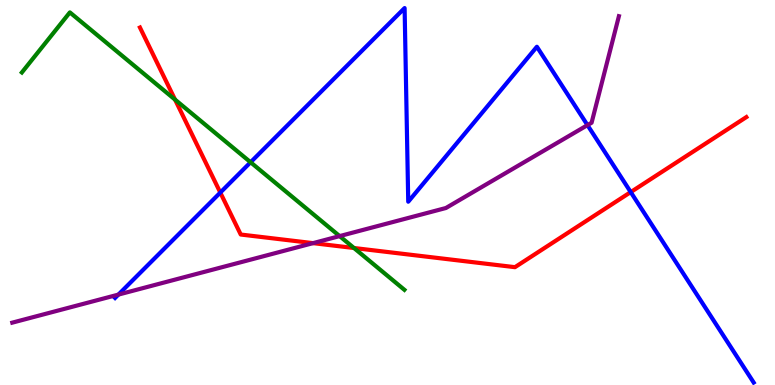[{'lines': ['blue', 'red'], 'intersections': [{'x': 2.84, 'y': 5.0}, {'x': 8.14, 'y': 5.01}]}, {'lines': ['green', 'red'], 'intersections': [{'x': 2.26, 'y': 7.41}, {'x': 4.57, 'y': 3.56}]}, {'lines': ['purple', 'red'], 'intersections': [{'x': 4.04, 'y': 3.68}]}, {'lines': ['blue', 'green'], 'intersections': [{'x': 3.23, 'y': 5.79}]}, {'lines': ['blue', 'purple'], 'intersections': [{'x': 1.53, 'y': 2.35}, {'x': 7.58, 'y': 6.75}]}, {'lines': ['green', 'purple'], 'intersections': [{'x': 4.38, 'y': 3.87}]}]